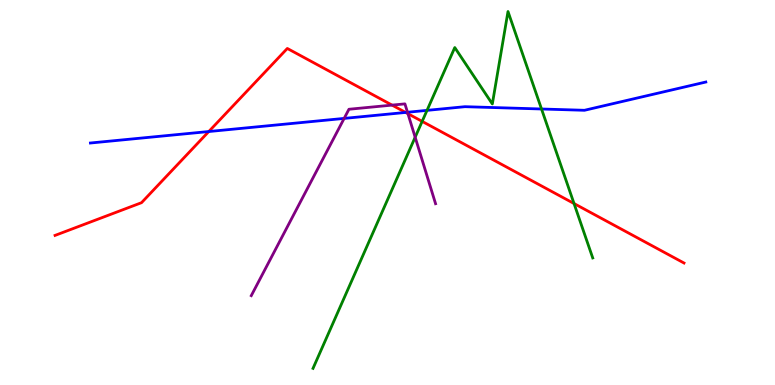[{'lines': ['blue', 'red'], 'intersections': [{'x': 2.69, 'y': 6.58}, {'x': 5.23, 'y': 7.08}]}, {'lines': ['green', 'red'], 'intersections': [{'x': 5.45, 'y': 6.85}, {'x': 7.41, 'y': 4.71}]}, {'lines': ['purple', 'red'], 'intersections': [{'x': 5.06, 'y': 7.27}, {'x': 5.26, 'y': 7.05}]}, {'lines': ['blue', 'green'], 'intersections': [{'x': 5.51, 'y': 7.13}, {'x': 6.99, 'y': 7.17}]}, {'lines': ['blue', 'purple'], 'intersections': [{'x': 4.44, 'y': 6.92}, {'x': 5.26, 'y': 7.08}]}, {'lines': ['green', 'purple'], 'intersections': [{'x': 5.36, 'y': 6.44}]}]